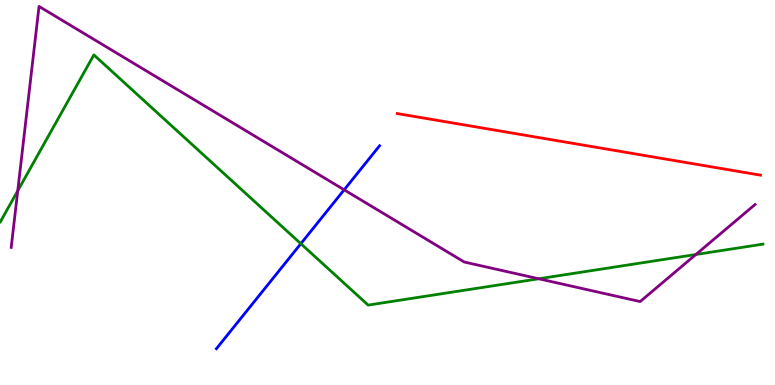[{'lines': ['blue', 'red'], 'intersections': []}, {'lines': ['green', 'red'], 'intersections': []}, {'lines': ['purple', 'red'], 'intersections': []}, {'lines': ['blue', 'green'], 'intersections': [{'x': 3.88, 'y': 3.67}]}, {'lines': ['blue', 'purple'], 'intersections': [{'x': 4.44, 'y': 5.07}]}, {'lines': ['green', 'purple'], 'intersections': [{'x': 0.229, 'y': 5.04}, {'x': 6.95, 'y': 2.76}, {'x': 8.98, 'y': 3.39}]}]